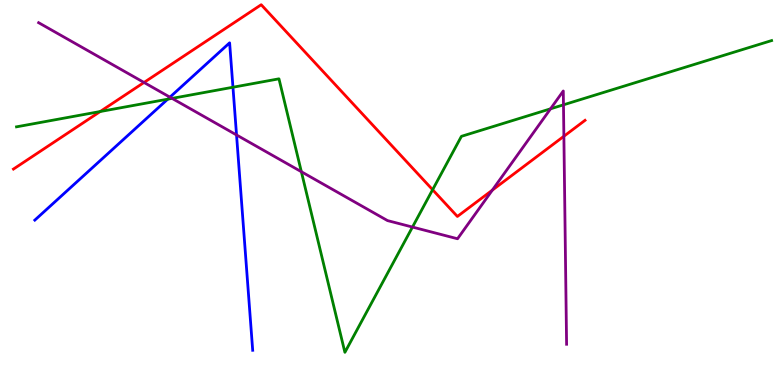[{'lines': ['blue', 'red'], 'intersections': []}, {'lines': ['green', 'red'], 'intersections': [{'x': 1.29, 'y': 7.1}, {'x': 5.58, 'y': 5.07}]}, {'lines': ['purple', 'red'], 'intersections': [{'x': 1.86, 'y': 7.86}, {'x': 6.35, 'y': 5.06}, {'x': 7.28, 'y': 6.46}]}, {'lines': ['blue', 'green'], 'intersections': [{'x': 2.16, 'y': 7.42}, {'x': 3.01, 'y': 7.73}]}, {'lines': ['blue', 'purple'], 'intersections': [{'x': 2.19, 'y': 7.48}, {'x': 3.05, 'y': 6.49}]}, {'lines': ['green', 'purple'], 'intersections': [{'x': 2.22, 'y': 7.44}, {'x': 3.89, 'y': 5.54}, {'x': 5.32, 'y': 4.1}, {'x': 7.1, 'y': 7.17}, {'x': 7.27, 'y': 7.28}]}]